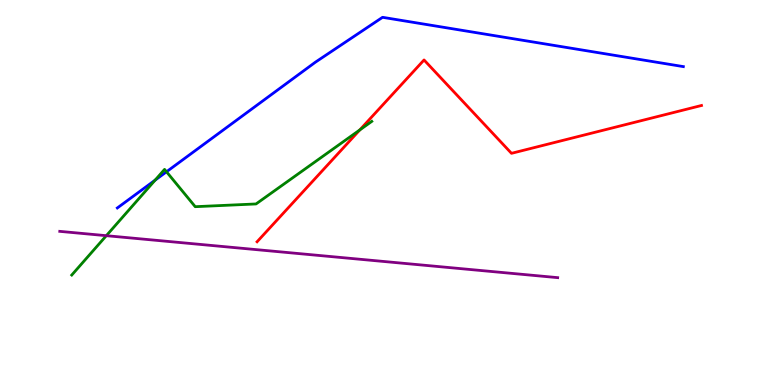[{'lines': ['blue', 'red'], 'intersections': []}, {'lines': ['green', 'red'], 'intersections': [{'x': 4.64, 'y': 6.62}]}, {'lines': ['purple', 'red'], 'intersections': []}, {'lines': ['blue', 'green'], 'intersections': [{'x': 2.0, 'y': 5.32}, {'x': 2.15, 'y': 5.54}]}, {'lines': ['blue', 'purple'], 'intersections': []}, {'lines': ['green', 'purple'], 'intersections': [{'x': 1.37, 'y': 3.88}]}]